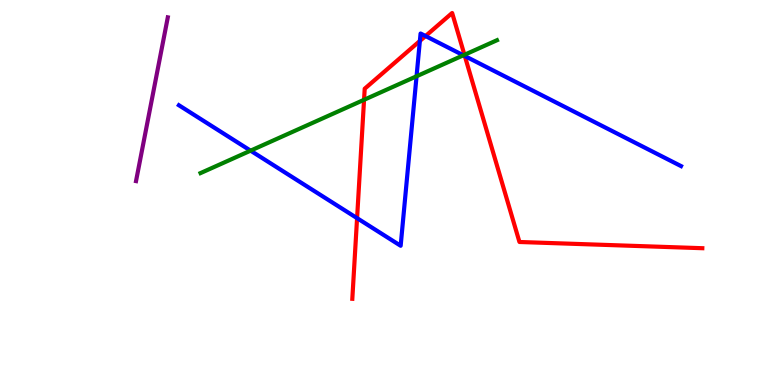[{'lines': ['blue', 'red'], 'intersections': [{'x': 4.61, 'y': 4.33}, {'x': 5.42, 'y': 8.94}, {'x': 5.49, 'y': 9.06}, {'x': 6.0, 'y': 8.55}]}, {'lines': ['green', 'red'], 'intersections': [{'x': 4.7, 'y': 7.41}, {'x': 5.99, 'y': 8.58}]}, {'lines': ['purple', 'red'], 'intersections': []}, {'lines': ['blue', 'green'], 'intersections': [{'x': 3.23, 'y': 6.09}, {'x': 5.37, 'y': 8.02}, {'x': 5.98, 'y': 8.56}]}, {'lines': ['blue', 'purple'], 'intersections': []}, {'lines': ['green', 'purple'], 'intersections': []}]